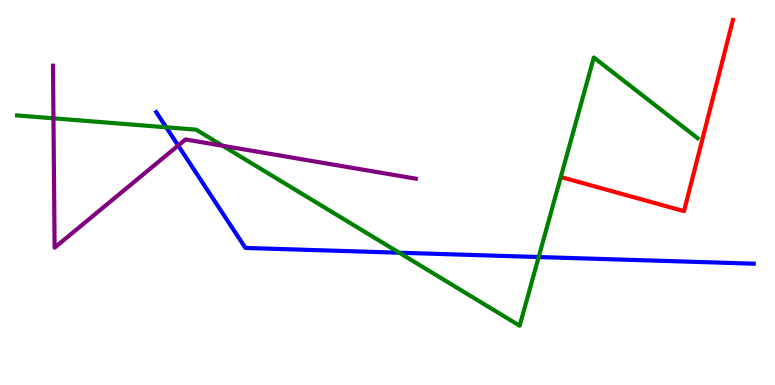[{'lines': ['blue', 'red'], 'intersections': []}, {'lines': ['green', 'red'], 'intersections': []}, {'lines': ['purple', 'red'], 'intersections': []}, {'lines': ['blue', 'green'], 'intersections': [{'x': 2.14, 'y': 6.69}, {'x': 5.15, 'y': 3.44}, {'x': 6.95, 'y': 3.32}]}, {'lines': ['blue', 'purple'], 'intersections': [{'x': 2.3, 'y': 6.22}]}, {'lines': ['green', 'purple'], 'intersections': [{'x': 0.69, 'y': 6.93}, {'x': 2.87, 'y': 6.21}]}]